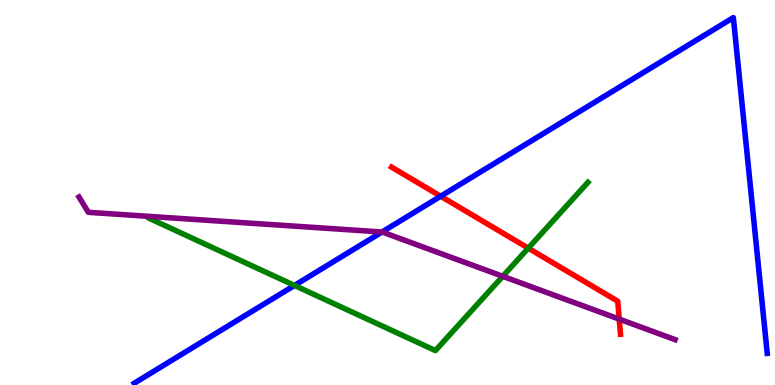[{'lines': ['blue', 'red'], 'intersections': [{'x': 5.69, 'y': 4.9}]}, {'lines': ['green', 'red'], 'intersections': [{'x': 6.82, 'y': 3.55}]}, {'lines': ['purple', 'red'], 'intersections': [{'x': 7.99, 'y': 1.71}]}, {'lines': ['blue', 'green'], 'intersections': [{'x': 3.8, 'y': 2.59}]}, {'lines': ['blue', 'purple'], 'intersections': [{'x': 4.93, 'y': 3.97}]}, {'lines': ['green', 'purple'], 'intersections': [{'x': 6.49, 'y': 2.82}]}]